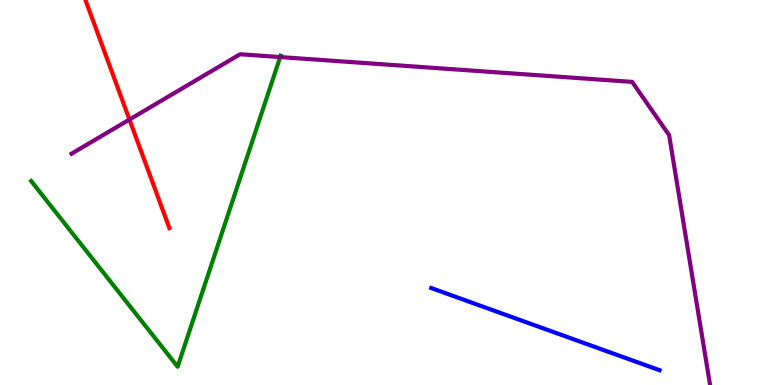[{'lines': ['blue', 'red'], 'intersections': []}, {'lines': ['green', 'red'], 'intersections': []}, {'lines': ['purple', 'red'], 'intersections': [{'x': 1.67, 'y': 6.9}]}, {'lines': ['blue', 'green'], 'intersections': []}, {'lines': ['blue', 'purple'], 'intersections': []}, {'lines': ['green', 'purple'], 'intersections': [{'x': 3.62, 'y': 8.52}]}]